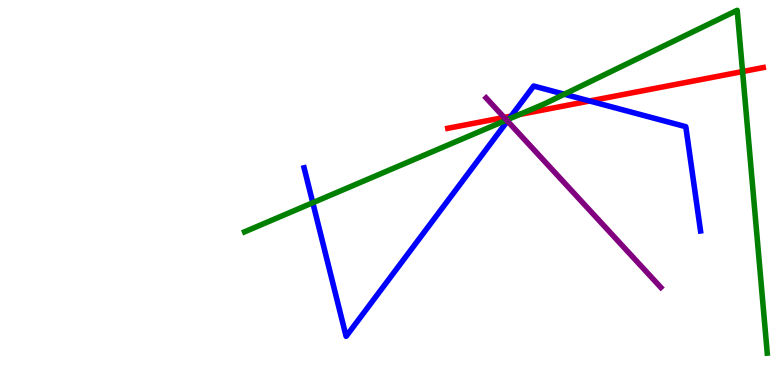[{'lines': ['blue', 'red'], 'intersections': [{'x': 6.6, 'y': 6.98}, {'x': 7.61, 'y': 7.38}]}, {'lines': ['green', 'red'], 'intersections': [{'x': 6.7, 'y': 7.03}, {'x': 9.58, 'y': 8.14}]}, {'lines': ['purple', 'red'], 'intersections': [{'x': 6.5, 'y': 6.95}]}, {'lines': ['blue', 'green'], 'intersections': [{'x': 4.04, 'y': 4.73}, {'x': 6.57, 'y': 6.91}, {'x': 7.28, 'y': 7.55}]}, {'lines': ['blue', 'purple'], 'intersections': [{'x': 6.55, 'y': 6.86}]}, {'lines': ['green', 'purple'], 'intersections': [{'x': 6.54, 'y': 6.88}]}]